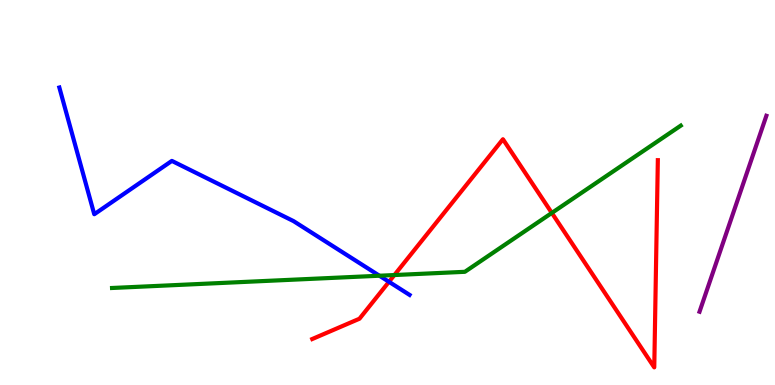[{'lines': ['blue', 'red'], 'intersections': [{'x': 5.02, 'y': 2.68}]}, {'lines': ['green', 'red'], 'intersections': [{'x': 5.09, 'y': 2.86}, {'x': 7.12, 'y': 4.47}]}, {'lines': ['purple', 'red'], 'intersections': []}, {'lines': ['blue', 'green'], 'intersections': [{'x': 4.9, 'y': 2.84}]}, {'lines': ['blue', 'purple'], 'intersections': []}, {'lines': ['green', 'purple'], 'intersections': []}]